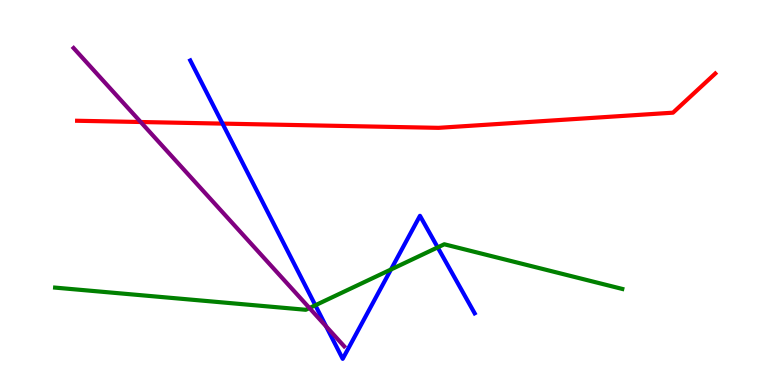[{'lines': ['blue', 'red'], 'intersections': [{'x': 2.87, 'y': 6.79}]}, {'lines': ['green', 'red'], 'intersections': []}, {'lines': ['purple', 'red'], 'intersections': [{'x': 1.82, 'y': 6.83}]}, {'lines': ['blue', 'green'], 'intersections': [{'x': 4.07, 'y': 2.07}, {'x': 5.04, 'y': 3.0}, {'x': 5.65, 'y': 3.57}]}, {'lines': ['blue', 'purple'], 'intersections': [{'x': 4.21, 'y': 1.52}]}, {'lines': ['green', 'purple'], 'intersections': [{'x': 3.99, 'y': 2.0}]}]